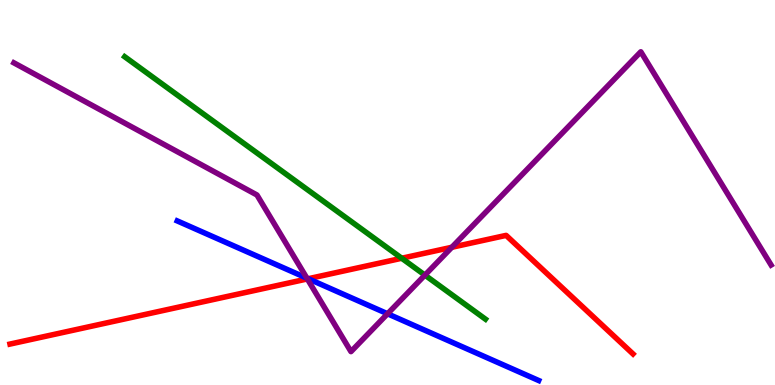[{'lines': ['blue', 'red'], 'intersections': [{'x': 3.98, 'y': 2.76}]}, {'lines': ['green', 'red'], 'intersections': [{'x': 5.18, 'y': 3.29}]}, {'lines': ['purple', 'red'], 'intersections': [{'x': 3.97, 'y': 2.76}, {'x': 5.83, 'y': 3.58}]}, {'lines': ['blue', 'green'], 'intersections': []}, {'lines': ['blue', 'purple'], 'intersections': [{'x': 3.96, 'y': 2.78}, {'x': 5.0, 'y': 1.85}]}, {'lines': ['green', 'purple'], 'intersections': [{'x': 5.48, 'y': 2.85}]}]